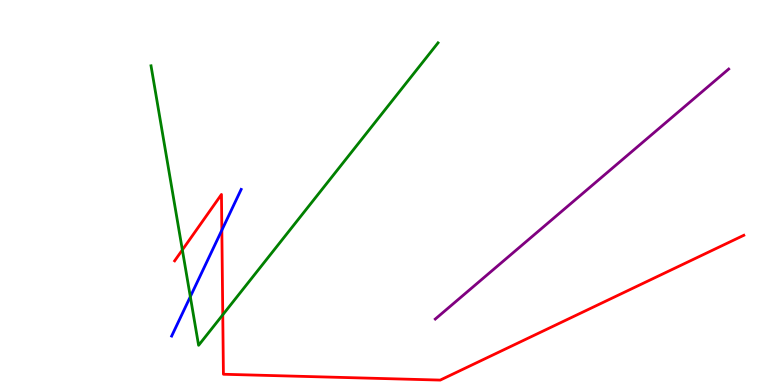[{'lines': ['blue', 'red'], 'intersections': [{'x': 2.86, 'y': 4.02}]}, {'lines': ['green', 'red'], 'intersections': [{'x': 2.35, 'y': 3.51}, {'x': 2.87, 'y': 1.82}]}, {'lines': ['purple', 'red'], 'intersections': []}, {'lines': ['blue', 'green'], 'intersections': [{'x': 2.46, 'y': 2.29}]}, {'lines': ['blue', 'purple'], 'intersections': []}, {'lines': ['green', 'purple'], 'intersections': []}]